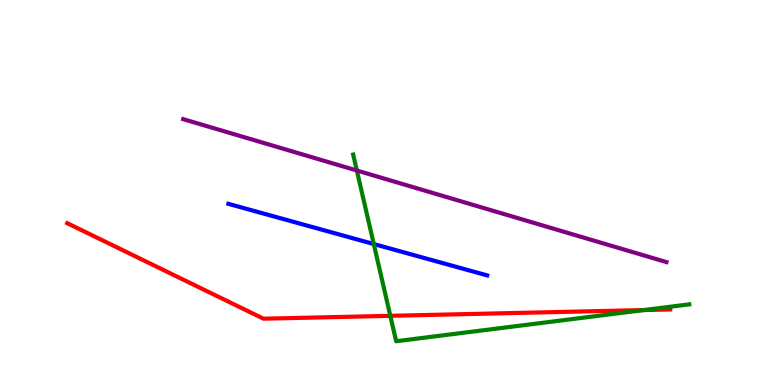[{'lines': ['blue', 'red'], 'intersections': []}, {'lines': ['green', 'red'], 'intersections': [{'x': 5.04, 'y': 1.8}, {'x': 8.31, 'y': 1.95}]}, {'lines': ['purple', 'red'], 'intersections': []}, {'lines': ['blue', 'green'], 'intersections': [{'x': 4.82, 'y': 3.66}]}, {'lines': ['blue', 'purple'], 'intersections': []}, {'lines': ['green', 'purple'], 'intersections': [{'x': 4.6, 'y': 5.57}]}]